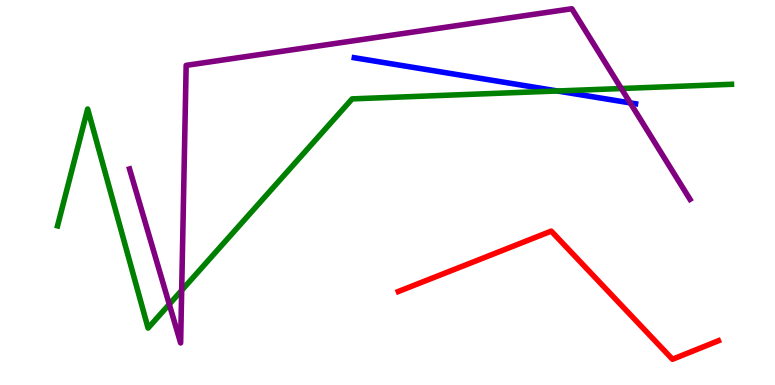[{'lines': ['blue', 'red'], 'intersections': []}, {'lines': ['green', 'red'], 'intersections': []}, {'lines': ['purple', 'red'], 'intersections': []}, {'lines': ['blue', 'green'], 'intersections': [{'x': 7.19, 'y': 7.64}]}, {'lines': ['blue', 'purple'], 'intersections': [{'x': 8.13, 'y': 7.33}]}, {'lines': ['green', 'purple'], 'intersections': [{'x': 2.18, 'y': 2.1}, {'x': 2.34, 'y': 2.46}, {'x': 8.02, 'y': 7.7}]}]